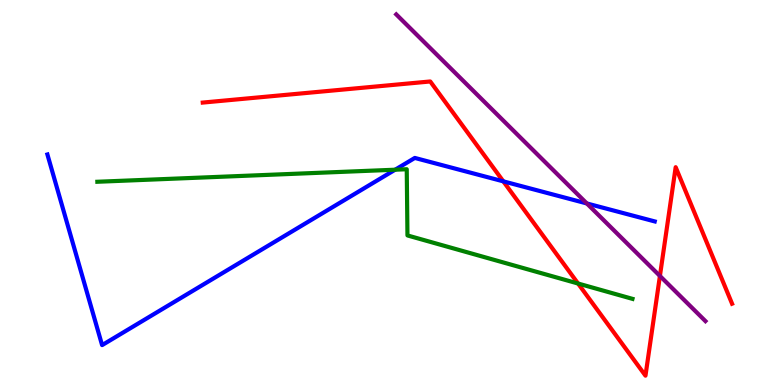[{'lines': ['blue', 'red'], 'intersections': [{'x': 6.49, 'y': 5.29}]}, {'lines': ['green', 'red'], 'intersections': [{'x': 7.46, 'y': 2.64}]}, {'lines': ['purple', 'red'], 'intersections': [{'x': 8.52, 'y': 2.83}]}, {'lines': ['blue', 'green'], 'intersections': [{'x': 5.1, 'y': 5.59}]}, {'lines': ['blue', 'purple'], 'intersections': [{'x': 7.57, 'y': 4.72}]}, {'lines': ['green', 'purple'], 'intersections': []}]